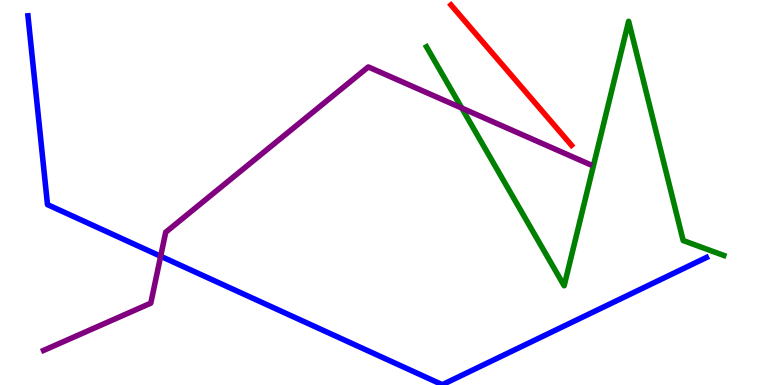[{'lines': ['blue', 'red'], 'intersections': []}, {'lines': ['green', 'red'], 'intersections': []}, {'lines': ['purple', 'red'], 'intersections': []}, {'lines': ['blue', 'green'], 'intersections': []}, {'lines': ['blue', 'purple'], 'intersections': [{'x': 2.07, 'y': 3.34}]}, {'lines': ['green', 'purple'], 'intersections': [{'x': 5.96, 'y': 7.19}]}]